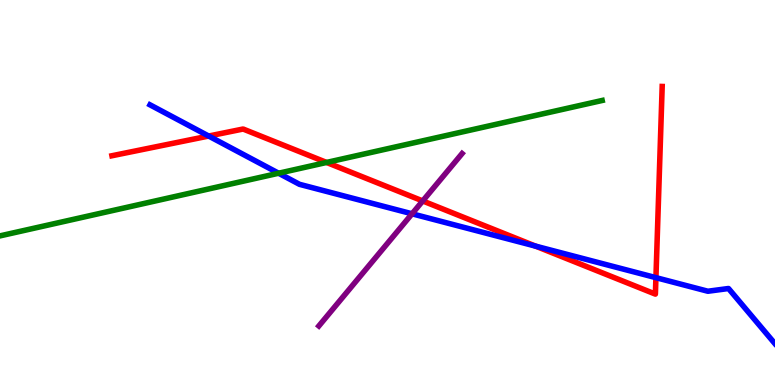[{'lines': ['blue', 'red'], 'intersections': [{'x': 2.69, 'y': 6.47}, {'x': 6.91, 'y': 3.61}, {'x': 8.46, 'y': 2.79}]}, {'lines': ['green', 'red'], 'intersections': [{'x': 4.21, 'y': 5.78}]}, {'lines': ['purple', 'red'], 'intersections': [{'x': 5.45, 'y': 4.78}]}, {'lines': ['blue', 'green'], 'intersections': [{'x': 3.6, 'y': 5.5}]}, {'lines': ['blue', 'purple'], 'intersections': [{'x': 5.32, 'y': 4.45}]}, {'lines': ['green', 'purple'], 'intersections': []}]